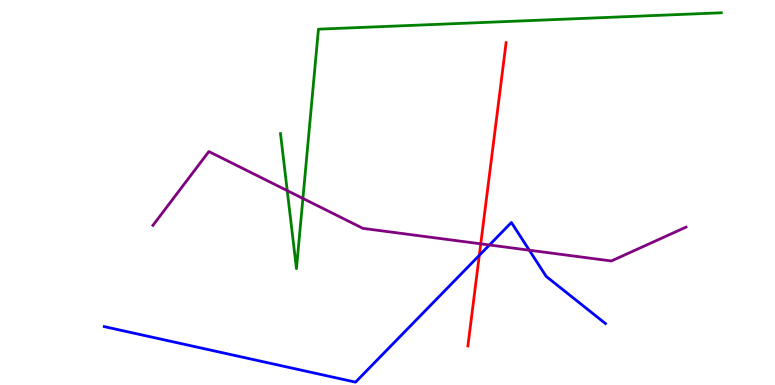[{'lines': ['blue', 'red'], 'intersections': [{'x': 6.18, 'y': 3.37}]}, {'lines': ['green', 'red'], 'intersections': []}, {'lines': ['purple', 'red'], 'intersections': [{'x': 6.2, 'y': 3.67}]}, {'lines': ['blue', 'green'], 'intersections': []}, {'lines': ['blue', 'purple'], 'intersections': [{'x': 6.32, 'y': 3.64}, {'x': 6.83, 'y': 3.5}]}, {'lines': ['green', 'purple'], 'intersections': [{'x': 3.71, 'y': 5.05}, {'x': 3.91, 'y': 4.85}]}]